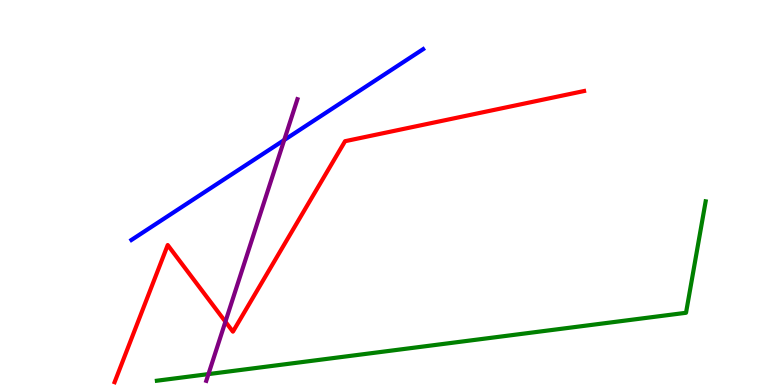[{'lines': ['blue', 'red'], 'intersections': []}, {'lines': ['green', 'red'], 'intersections': []}, {'lines': ['purple', 'red'], 'intersections': [{'x': 2.91, 'y': 1.64}]}, {'lines': ['blue', 'green'], 'intersections': []}, {'lines': ['blue', 'purple'], 'intersections': [{'x': 3.67, 'y': 6.36}]}, {'lines': ['green', 'purple'], 'intersections': [{'x': 2.69, 'y': 0.283}]}]